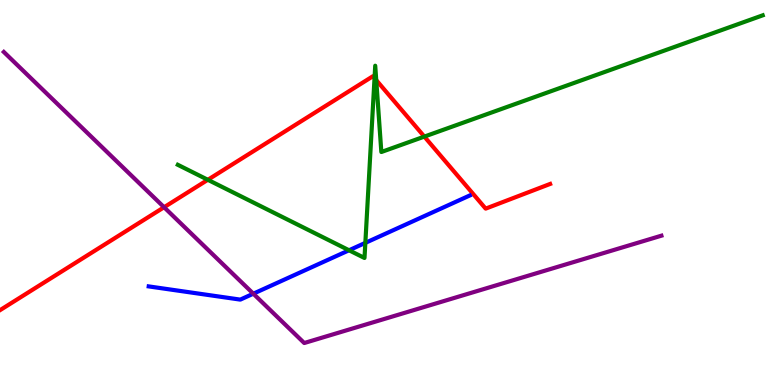[{'lines': ['blue', 'red'], 'intersections': []}, {'lines': ['green', 'red'], 'intersections': [{'x': 2.68, 'y': 5.33}, {'x': 4.83, 'y': 7.97}, {'x': 4.85, 'y': 7.92}, {'x': 5.48, 'y': 6.45}]}, {'lines': ['purple', 'red'], 'intersections': [{'x': 2.12, 'y': 4.62}]}, {'lines': ['blue', 'green'], 'intersections': [{'x': 4.5, 'y': 3.5}, {'x': 4.71, 'y': 3.69}]}, {'lines': ['blue', 'purple'], 'intersections': [{'x': 3.27, 'y': 2.37}]}, {'lines': ['green', 'purple'], 'intersections': []}]